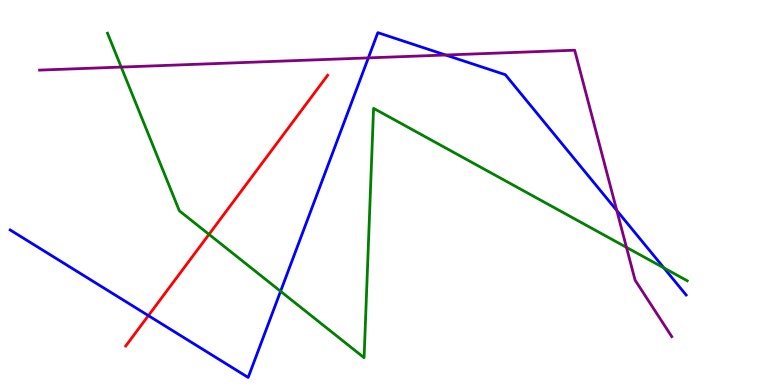[{'lines': ['blue', 'red'], 'intersections': [{'x': 1.91, 'y': 1.8}]}, {'lines': ['green', 'red'], 'intersections': [{'x': 2.7, 'y': 3.91}]}, {'lines': ['purple', 'red'], 'intersections': []}, {'lines': ['blue', 'green'], 'intersections': [{'x': 3.62, 'y': 2.43}, {'x': 8.57, 'y': 3.04}]}, {'lines': ['blue', 'purple'], 'intersections': [{'x': 4.75, 'y': 8.5}, {'x': 5.75, 'y': 8.57}, {'x': 7.96, 'y': 4.53}]}, {'lines': ['green', 'purple'], 'intersections': [{'x': 1.56, 'y': 8.26}, {'x': 8.08, 'y': 3.58}]}]